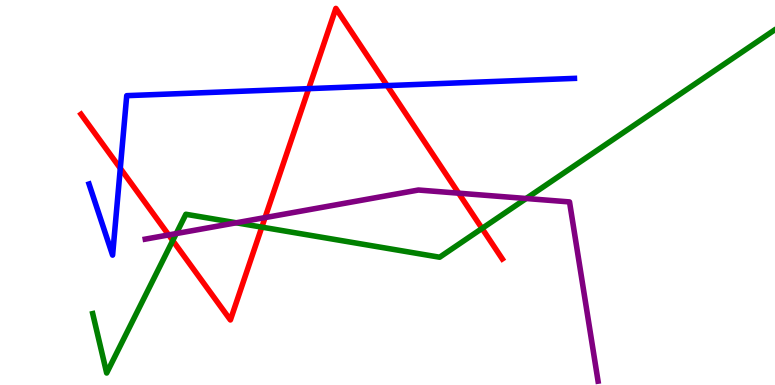[{'lines': ['blue', 'red'], 'intersections': [{'x': 1.55, 'y': 5.63}, {'x': 3.98, 'y': 7.7}, {'x': 5.0, 'y': 7.78}]}, {'lines': ['green', 'red'], 'intersections': [{'x': 2.23, 'y': 3.75}, {'x': 3.38, 'y': 4.1}, {'x': 6.22, 'y': 4.07}]}, {'lines': ['purple', 'red'], 'intersections': [{'x': 2.18, 'y': 3.9}, {'x': 3.42, 'y': 4.35}, {'x': 5.92, 'y': 4.98}]}, {'lines': ['blue', 'green'], 'intersections': []}, {'lines': ['blue', 'purple'], 'intersections': []}, {'lines': ['green', 'purple'], 'intersections': [{'x': 2.27, 'y': 3.93}, {'x': 3.05, 'y': 4.21}, {'x': 6.79, 'y': 4.84}]}]